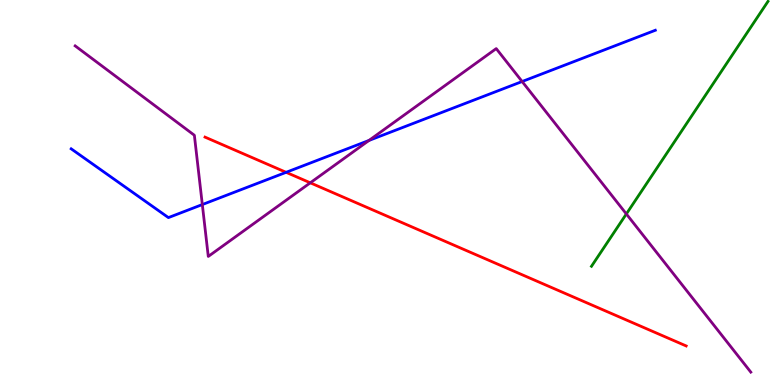[{'lines': ['blue', 'red'], 'intersections': [{'x': 3.69, 'y': 5.52}]}, {'lines': ['green', 'red'], 'intersections': []}, {'lines': ['purple', 'red'], 'intersections': [{'x': 4.0, 'y': 5.25}]}, {'lines': ['blue', 'green'], 'intersections': []}, {'lines': ['blue', 'purple'], 'intersections': [{'x': 2.61, 'y': 4.69}, {'x': 4.76, 'y': 6.35}, {'x': 6.74, 'y': 7.88}]}, {'lines': ['green', 'purple'], 'intersections': [{'x': 8.08, 'y': 4.44}]}]